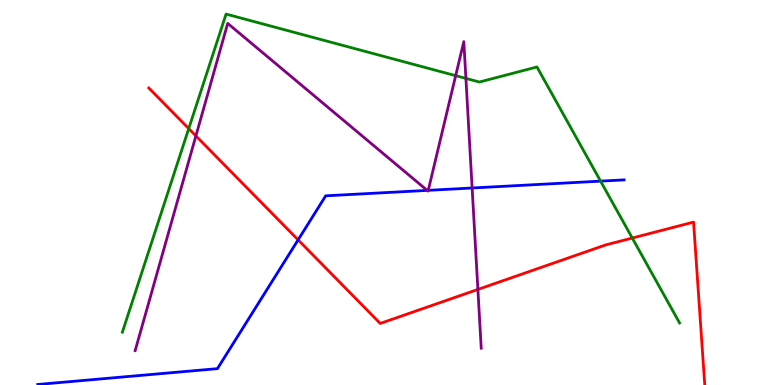[{'lines': ['blue', 'red'], 'intersections': [{'x': 3.85, 'y': 3.77}]}, {'lines': ['green', 'red'], 'intersections': [{'x': 2.44, 'y': 6.66}, {'x': 8.16, 'y': 3.82}]}, {'lines': ['purple', 'red'], 'intersections': [{'x': 2.53, 'y': 6.47}, {'x': 6.17, 'y': 2.48}]}, {'lines': ['blue', 'green'], 'intersections': [{'x': 7.75, 'y': 5.3}]}, {'lines': ['blue', 'purple'], 'intersections': [{'x': 5.51, 'y': 5.05}, {'x': 5.53, 'y': 5.06}, {'x': 6.09, 'y': 5.12}]}, {'lines': ['green', 'purple'], 'intersections': [{'x': 5.88, 'y': 8.03}, {'x': 6.01, 'y': 7.96}]}]